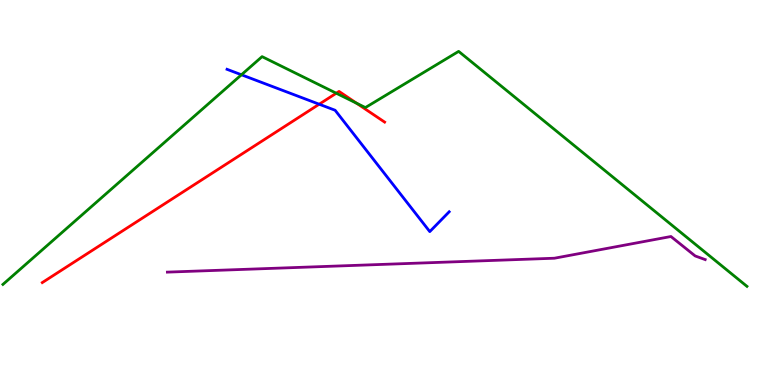[{'lines': ['blue', 'red'], 'intersections': [{'x': 4.12, 'y': 7.29}]}, {'lines': ['green', 'red'], 'intersections': [{'x': 4.34, 'y': 7.58}, {'x': 4.6, 'y': 7.32}]}, {'lines': ['purple', 'red'], 'intersections': []}, {'lines': ['blue', 'green'], 'intersections': [{'x': 3.12, 'y': 8.06}]}, {'lines': ['blue', 'purple'], 'intersections': []}, {'lines': ['green', 'purple'], 'intersections': []}]